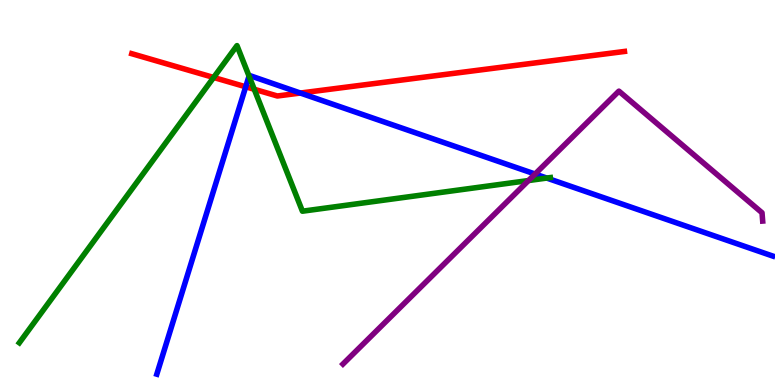[{'lines': ['blue', 'red'], 'intersections': [{'x': 3.17, 'y': 7.75}, {'x': 3.88, 'y': 7.58}]}, {'lines': ['green', 'red'], 'intersections': [{'x': 2.76, 'y': 7.99}, {'x': 3.28, 'y': 7.68}]}, {'lines': ['purple', 'red'], 'intersections': []}, {'lines': ['blue', 'green'], 'intersections': [{'x': 3.21, 'y': 8.02}, {'x': 7.06, 'y': 5.37}]}, {'lines': ['blue', 'purple'], 'intersections': [{'x': 6.9, 'y': 5.48}]}, {'lines': ['green', 'purple'], 'intersections': [{'x': 6.82, 'y': 5.31}]}]